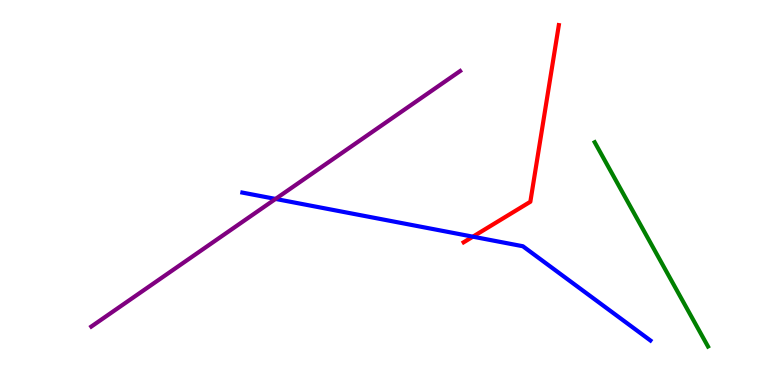[{'lines': ['blue', 'red'], 'intersections': [{'x': 6.1, 'y': 3.85}]}, {'lines': ['green', 'red'], 'intersections': []}, {'lines': ['purple', 'red'], 'intersections': []}, {'lines': ['blue', 'green'], 'intersections': []}, {'lines': ['blue', 'purple'], 'intersections': [{'x': 3.56, 'y': 4.83}]}, {'lines': ['green', 'purple'], 'intersections': []}]